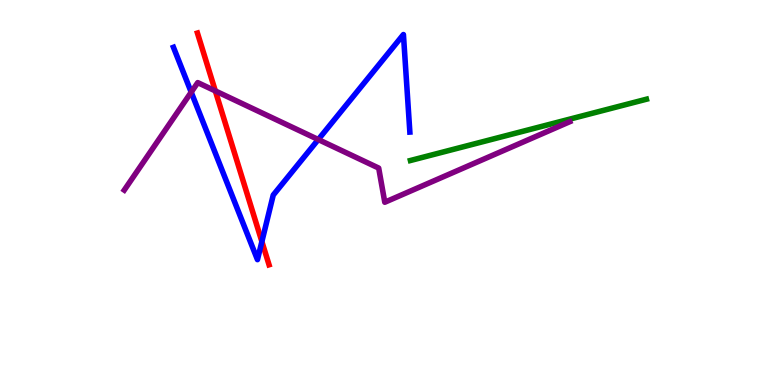[{'lines': ['blue', 'red'], 'intersections': [{'x': 3.38, 'y': 3.72}]}, {'lines': ['green', 'red'], 'intersections': []}, {'lines': ['purple', 'red'], 'intersections': [{'x': 2.78, 'y': 7.64}]}, {'lines': ['blue', 'green'], 'intersections': []}, {'lines': ['blue', 'purple'], 'intersections': [{'x': 2.47, 'y': 7.61}, {'x': 4.11, 'y': 6.38}]}, {'lines': ['green', 'purple'], 'intersections': []}]